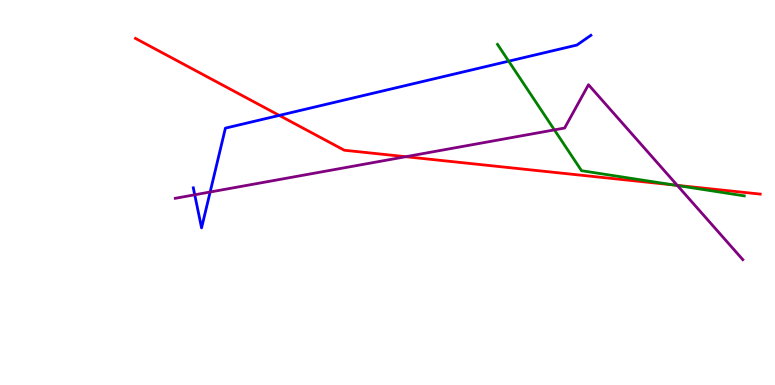[{'lines': ['blue', 'red'], 'intersections': [{'x': 3.6, 'y': 7.0}]}, {'lines': ['green', 'red'], 'intersections': [{'x': 8.7, 'y': 5.19}]}, {'lines': ['purple', 'red'], 'intersections': [{'x': 5.24, 'y': 5.93}, {'x': 8.74, 'y': 5.19}]}, {'lines': ['blue', 'green'], 'intersections': [{'x': 6.56, 'y': 8.41}]}, {'lines': ['blue', 'purple'], 'intersections': [{'x': 2.51, 'y': 4.94}, {'x': 2.71, 'y': 5.01}]}, {'lines': ['green', 'purple'], 'intersections': [{'x': 7.15, 'y': 6.63}, {'x': 8.74, 'y': 5.18}]}]